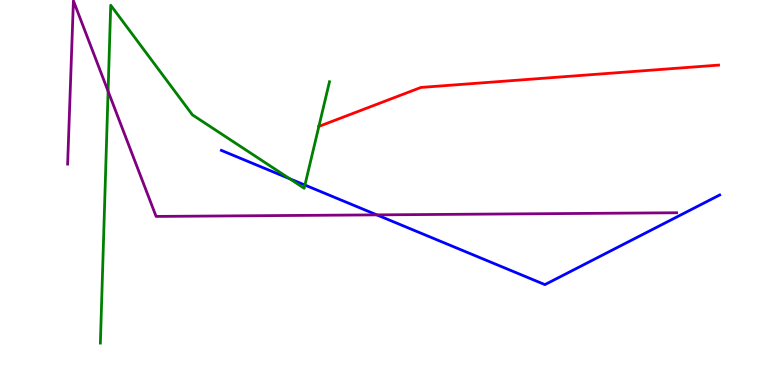[{'lines': ['blue', 'red'], 'intersections': []}, {'lines': ['green', 'red'], 'intersections': [{'x': 4.11, 'y': 6.72}]}, {'lines': ['purple', 'red'], 'intersections': []}, {'lines': ['blue', 'green'], 'intersections': [{'x': 3.74, 'y': 5.36}, {'x': 3.93, 'y': 5.19}]}, {'lines': ['blue', 'purple'], 'intersections': [{'x': 4.86, 'y': 4.42}]}, {'lines': ['green', 'purple'], 'intersections': [{'x': 1.39, 'y': 7.63}]}]